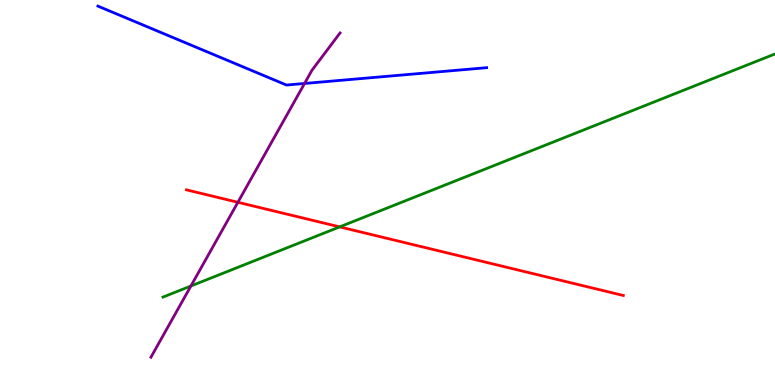[{'lines': ['blue', 'red'], 'intersections': []}, {'lines': ['green', 'red'], 'intersections': [{'x': 4.38, 'y': 4.11}]}, {'lines': ['purple', 'red'], 'intersections': [{'x': 3.07, 'y': 4.75}]}, {'lines': ['blue', 'green'], 'intersections': []}, {'lines': ['blue', 'purple'], 'intersections': [{'x': 3.93, 'y': 7.83}]}, {'lines': ['green', 'purple'], 'intersections': [{'x': 2.46, 'y': 2.57}]}]